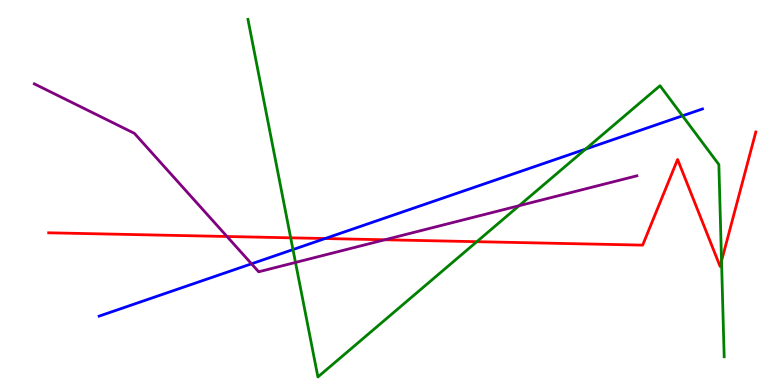[{'lines': ['blue', 'red'], 'intersections': [{'x': 4.2, 'y': 3.8}]}, {'lines': ['green', 'red'], 'intersections': [{'x': 3.75, 'y': 3.82}, {'x': 6.15, 'y': 3.72}, {'x': 9.31, 'y': 3.22}]}, {'lines': ['purple', 'red'], 'intersections': [{'x': 2.93, 'y': 3.86}, {'x': 4.97, 'y': 3.77}]}, {'lines': ['blue', 'green'], 'intersections': [{'x': 3.78, 'y': 3.52}, {'x': 7.56, 'y': 6.13}, {'x': 8.81, 'y': 6.99}]}, {'lines': ['blue', 'purple'], 'intersections': [{'x': 3.25, 'y': 3.15}]}, {'lines': ['green', 'purple'], 'intersections': [{'x': 3.81, 'y': 3.18}, {'x': 6.7, 'y': 4.66}]}]